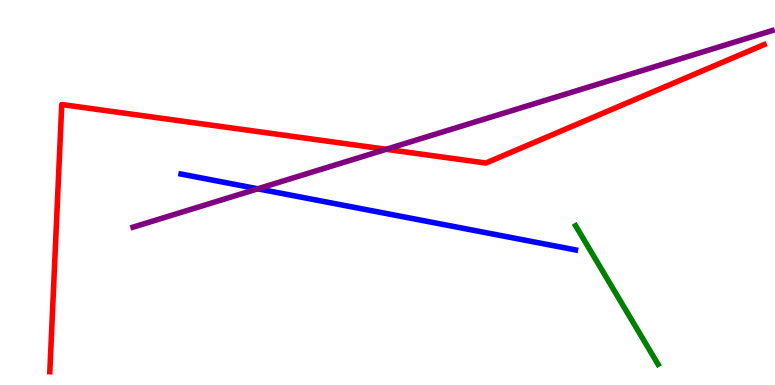[{'lines': ['blue', 'red'], 'intersections': []}, {'lines': ['green', 'red'], 'intersections': []}, {'lines': ['purple', 'red'], 'intersections': [{'x': 4.98, 'y': 6.12}]}, {'lines': ['blue', 'green'], 'intersections': []}, {'lines': ['blue', 'purple'], 'intersections': [{'x': 3.33, 'y': 5.1}]}, {'lines': ['green', 'purple'], 'intersections': []}]